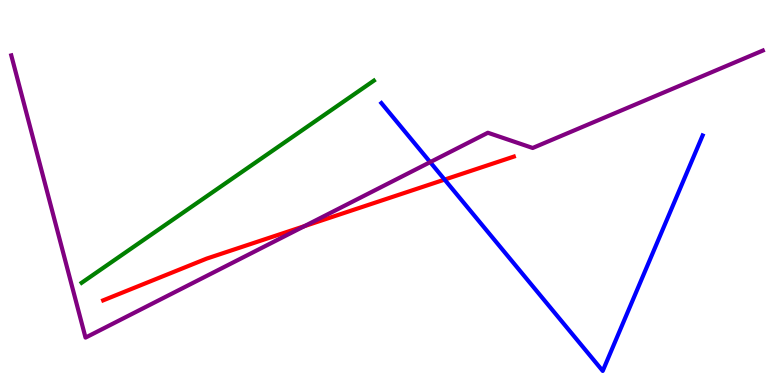[{'lines': ['blue', 'red'], 'intersections': [{'x': 5.74, 'y': 5.34}]}, {'lines': ['green', 'red'], 'intersections': []}, {'lines': ['purple', 'red'], 'intersections': [{'x': 3.93, 'y': 4.13}]}, {'lines': ['blue', 'green'], 'intersections': []}, {'lines': ['blue', 'purple'], 'intersections': [{'x': 5.55, 'y': 5.79}]}, {'lines': ['green', 'purple'], 'intersections': []}]